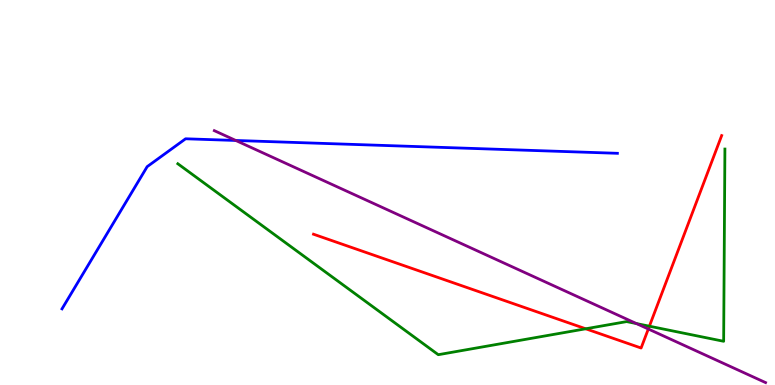[{'lines': ['blue', 'red'], 'intersections': []}, {'lines': ['green', 'red'], 'intersections': [{'x': 7.56, 'y': 1.46}, {'x': 8.38, 'y': 1.53}]}, {'lines': ['purple', 'red'], 'intersections': [{'x': 8.37, 'y': 1.45}]}, {'lines': ['blue', 'green'], 'intersections': []}, {'lines': ['blue', 'purple'], 'intersections': [{'x': 3.04, 'y': 6.35}]}, {'lines': ['green', 'purple'], 'intersections': [{'x': 8.21, 'y': 1.6}]}]